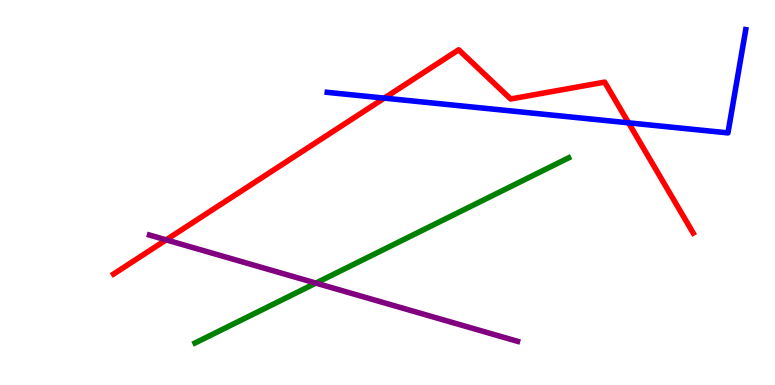[{'lines': ['blue', 'red'], 'intersections': [{'x': 4.96, 'y': 7.45}, {'x': 8.11, 'y': 6.81}]}, {'lines': ['green', 'red'], 'intersections': []}, {'lines': ['purple', 'red'], 'intersections': [{'x': 2.14, 'y': 3.77}]}, {'lines': ['blue', 'green'], 'intersections': []}, {'lines': ['blue', 'purple'], 'intersections': []}, {'lines': ['green', 'purple'], 'intersections': [{'x': 4.08, 'y': 2.65}]}]